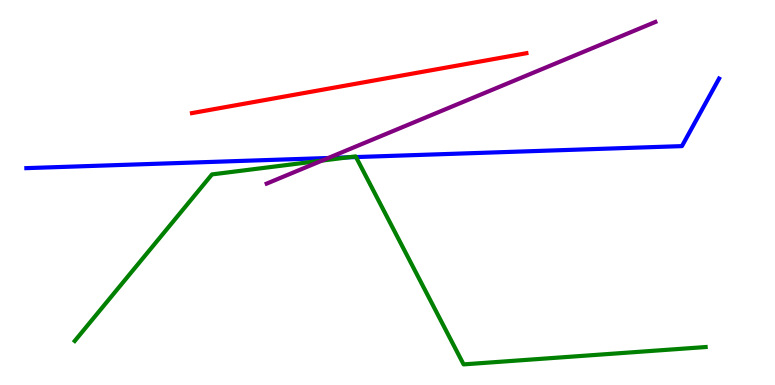[{'lines': ['blue', 'red'], 'intersections': []}, {'lines': ['green', 'red'], 'intersections': []}, {'lines': ['purple', 'red'], 'intersections': []}, {'lines': ['blue', 'green'], 'intersections': [{'x': 4.49, 'y': 5.91}, {'x': 4.59, 'y': 5.92}]}, {'lines': ['blue', 'purple'], 'intersections': [{'x': 4.24, 'y': 5.9}]}, {'lines': ['green', 'purple'], 'intersections': [{'x': 4.15, 'y': 5.83}]}]